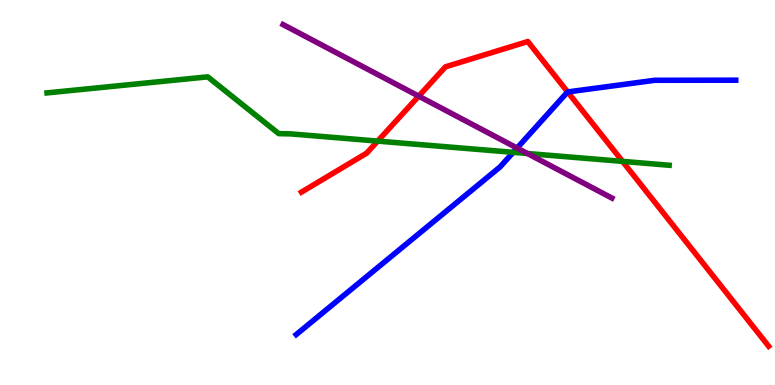[{'lines': ['blue', 'red'], 'intersections': [{'x': 7.32, 'y': 7.61}]}, {'lines': ['green', 'red'], 'intersections': [{'x': 4.87, 'y': 6.34}, {'x': 8.03, 'y': 5.81}]}, {'lines': ['purple', 'red'], 'intersections': [{'x': 5.4, 'y': 7.5}]}, {'lines': ['blue', 'green'], 'intersections': [{'x': 6.62, 'y': 6.04}]}, {'lines': ['blue', 'purple'], 'intersections': [{'x': 6.67, 'y': 6.15}]}, {'lines': ['green', 'purple'], 'intersections': [{'x': 6.81, 'y': 6.01}]}]